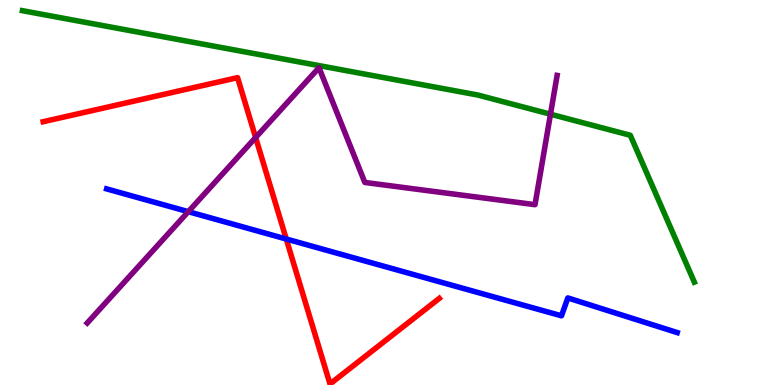[{'lines': ['blue', 'red'], 'intersections': [{'x': 3.69, 'y': 3.79}]}, {'lines': ['green', 'red'], 'intersections': []}, {'lines': ['purple', 'red'], 'intersections': [{'x': 3.3, 'y': 6.43}]}, {'lines': ['blue', 'green'], 'intersections': []}, {'lines': ['blue', 'purple'], 'intersections': [{'x': 2.43, 'y': 4.5}]}, {'lines': ['green', 'purple'], 'intersections': [{'x': 7.1, 'y': 7.03}]}]